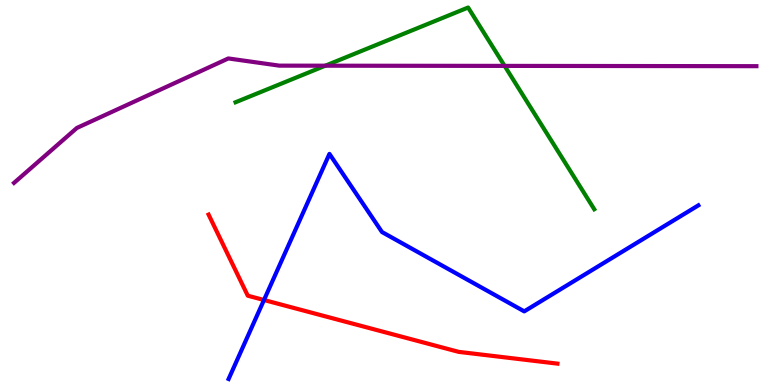[{'lines': ['blue', 'red'], 'intersections': [{'x': 3.41, 'y': 2.21}]}, {'lines': ['green', 'red'], 'intersections': []}, {'lines': ['purple', 'red'], 'intersections': []}, {'lines': ['blue', 'green'], 'intersections': []}, {'lines': ['blue', 'purple'], 'intersections': []}, {'lines': ['green', 'purple'], 'intersections': [{'x': 4.2, 'y': 8.29}, {'x': 6.51, 'y': 8.29}]}]